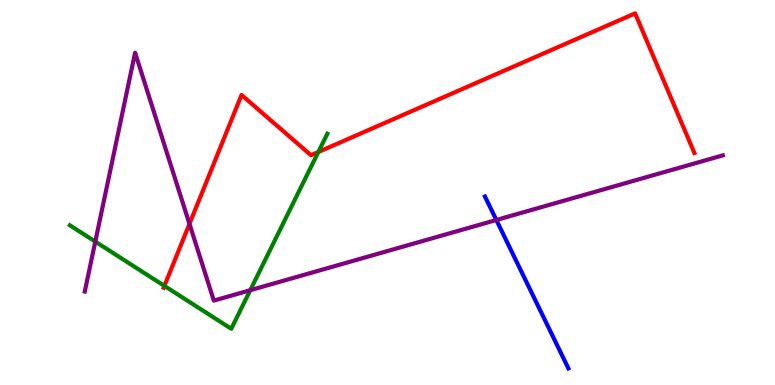[{'lines': ['blue', 'red'], 'intersections': []}, {'lines': ['green', 'red'], 'intersections': [{'x': 2.12, 'y': 2.57}, {'x': 4.11, 'y': 6.05}]}, {'lines': ['purple', 'red'], 'intersections': [{'x': 2.44, 'y': 4.19}]}, {'lines': ['blue', 'green'], 'intersections': []}, {'lines': ['blue', 'purple'], 'intersections': [{'x': 6.4, 'y': 4.29}]}, {'lines': ['green', 'purple'], 'intersections': [{'x': 1.23, 'y': 3.72}, {'x': 3.23, 'y': 2.46}]}]